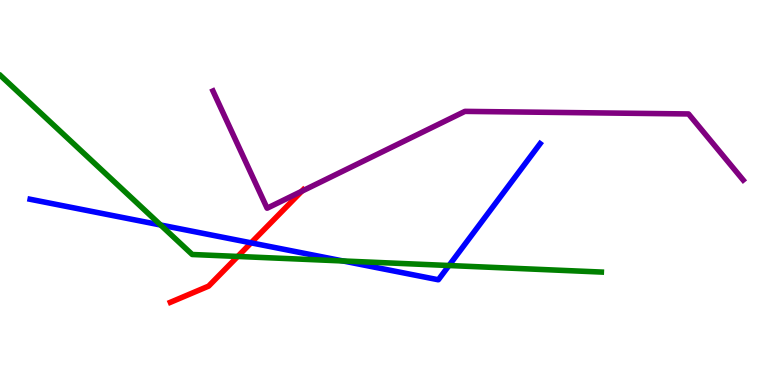[{'lines': ['blue', 'red'], 'intersections': [{'x': 3.24, 'y': 3.69}]}, {'lines': ['green', 'red'], 'intersections': [{'x': 3.07, 'y': 3.34}]}, {'lines': ['purple', 'red'], 'intersections': [{'x': 3.89, 'y': 5.03}]}, {'lines': ['blue', 'green'], 'intersections': [{'x': 2.07, 'y': 4.16}, {'x': 4.43, 'y': 3.22}, {'x': 5.79, 'y': 3.1}]}, {'lines': ['blue', 'purple'], 'intersections': []}, {'lines': ['green', 'purple'], 'intersections': []}]